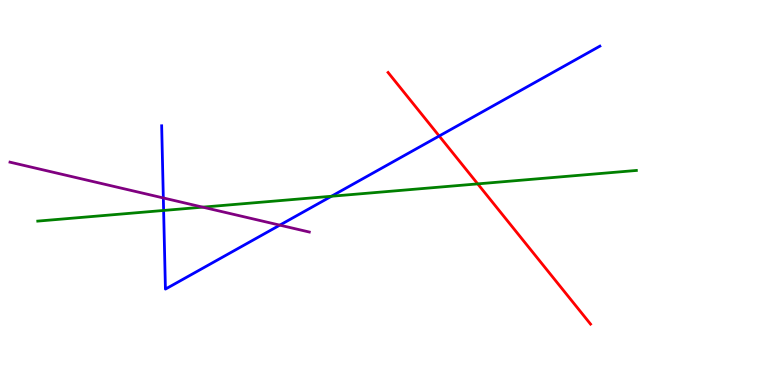[{'lines': ['blue', 'red'], 'intersections': [{'x': 5.67, 'y': 6.47}]}, {'lines': ['green', 'red'], 'intersections': [{'x': 6.16, 'y': 5.22}]}, {'lines': ['purple', 'red'], 'intersections': []}, {'lines': ['blue', 'green'], 'intersections': [{'x': 2.11, 'y': 4.53}, {'x': 4.28, 'y': 4.9}]}, {'lines': ['blue', 'purple'], 'intersections': [{'x': 2.11, 'y': 4.86}, {'x': 3.61, 'y': 4.15}]}, {'lines': ['green', 'purple'], 'intersections': [{'x': 2.62, 'y': 4.62}]}]